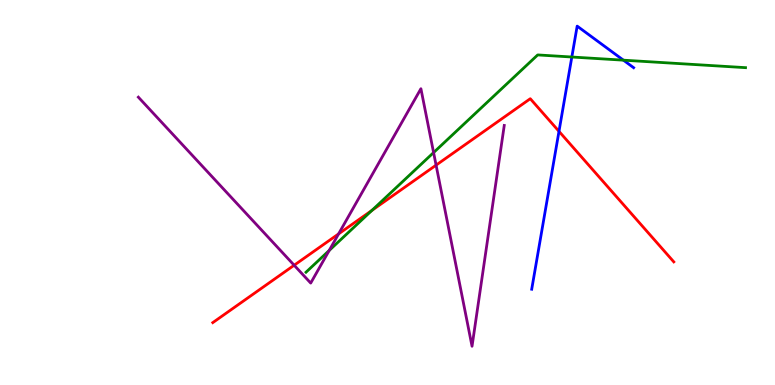[{'lines': ['blue', 'red'], 'intersections': [{'x': 7.21, 'y': 6.59}]}, {'lines': ['green', 'red'], 'intersections': [{'x': 4.8, 'y': 4.54}]}, {'lines': ['purple', 'red'], 'intersections': [{'x': 3.8, 'y': 3.11}, {'x': 4.37, 'y': 3.92}, {'x': 5.63, 'y': 5.71}]}, {'lines': ['blue', 'green'], 'intersections': [{'x': 7.38, 'y': 8.52}, {'x': 8.04, 'y': 8.44}]}, {'lines': ['blue', 'purple'], 'intersections': []}, {'lines': ['green', 'purple'], 'intersections': [{'x': 4.25, 'y': 3.49}, {'x': 5.59, 'y': 6.04}]}]